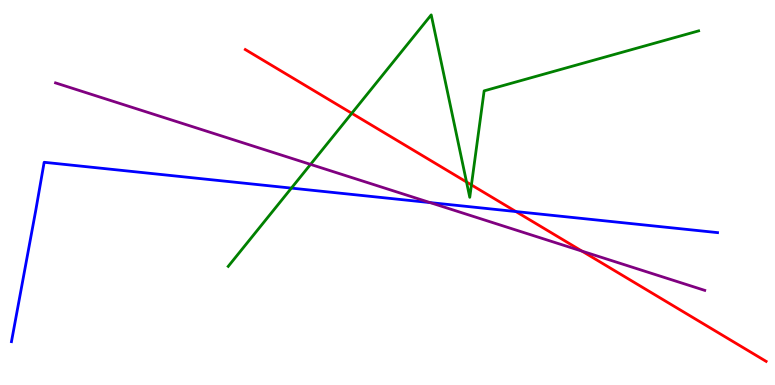[{'lines': ['blue', 'red'], 'intersections': [{'x': 6.66, 'y': 4.51}]}, {'lines': ['green', 'red'], 'intersections': [{'x': 4.54, 'y': 7.06}, {'x': 6.02, 'y': 5.27}, {'x': 6.08, 'y': 5.2}]}, {'lines': ['purple', 'red'], 'intersections': [{'x': 7.51, 'y': 3.48}]}, {'lines': ['blue', 'green'], 'intersections': [{'x': 3.76, 'y': 5.11}]}, {'lines': ['blue', 'purple'], 'intersections': [{'x': 5.55, 'y': 4.74}]}, {'lines': ['green', 'purple'], 'intersections': [{'x': 4.01, 'y': 5.73}]}]